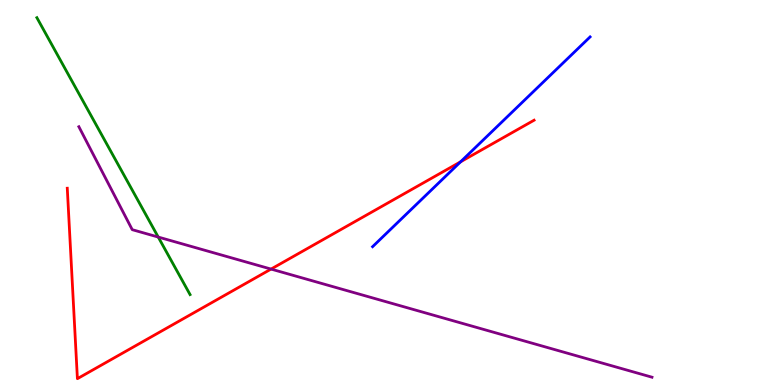[{'lines': ['blue', 'red'], 'intersections': [{'x': 5.94, 'y': 5.8}]}, {'lines': ['green', 'red'], 'intersections': []}, {'lines': ['purple', 'red'], 'intersections': [{'x': 3.5, 'y': 3.01}]}, {'lines': ['blue', 'green'], 'intersections': []}, {'lines': ['blue', 'purple'], 'intersections': []}, {'lines': ['green', 'purple'], 'intersections': [{'x': 2.04, 'y': 3.84}]}]